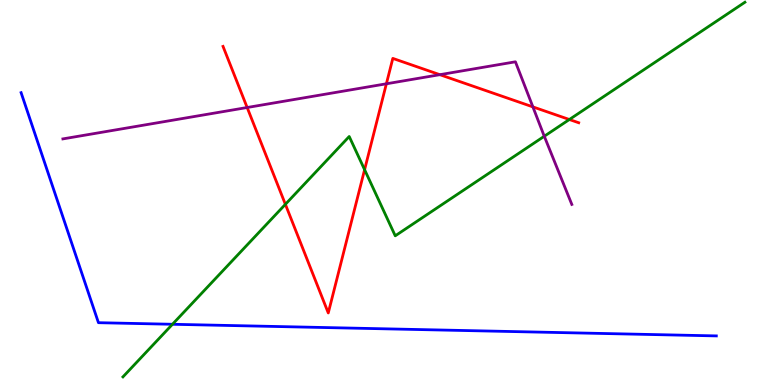[{'lines': ['blue', 'red'], 'intersections': []}, {'lines': ['green', 'red'], 'intersections': [{'x': 3.68, 'y': 4.69}, {'x': 4.7, 'y': 5.59}, {'x': 7.35, 'y': 6.9}]}, {'lines': ['purple', 'red'], 'intersections': [{'x': 3.19, 'y': 7.21}, {'x': 4.99, 'y': 7.82}, {'x': 5.68, 'y': 8.06}, {'x': 6.88, 'y': 7.22}]}, {'lines': ['blue', 'green'], 'intersections': [{'x': 2.23, 'y': 1.58}]}, {'lines': ['blue', 'purple'], 'intersections': []}, {'lines': ['green', 'purple'], 'intersections': [{'x': 7.02, 'y': 6.46}]}]